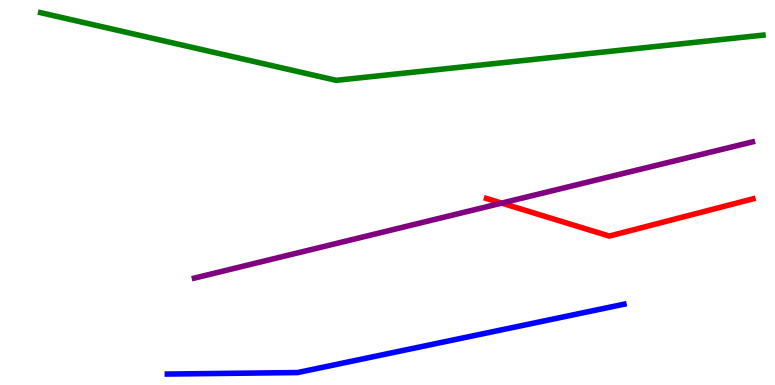[{'lines': ['blue', 'red'], 'intersections': []}, {'lines': ['green', 'red'], 'intersections': []}, {'lines': ['purple', 'red'], 'intersections': [{'x': 6.47, 'y': 4.72}]}, {'lines': ['blue', 'green'], 'intersections': []}, {'lines': ['blue', 'purple'], 'intersections': []}, {'lines': ['green', 'purple'], 'intersections': []}]